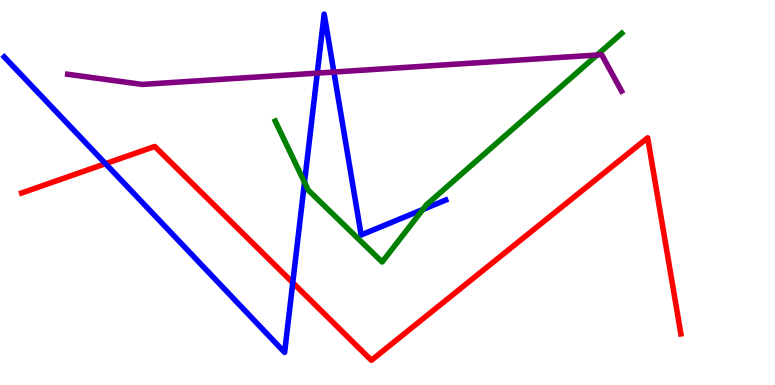[{'lines': ['blue', 'red'], 'intersections': [{'x': 1.36, 'y': 5.75}, {'x': 3.78, 'y': 2.66}]}, {'lines': ['green', 'red'], 'intersections': []}, {'lines': ['purple', 'red'], 'intersections': []}, {'lines': ['blue', 'green'], 'intersections': [{'x': 3.93, 'y': 5.27}, {'x': 5.46, 'y': 4.56}]}, {'lines': ['blue', 'purple'], 'intersections': [{'x': 4.09, 'y': 8.1}, {'x': 4.31, 'y': 8.13}]}, {'lines': ['green', 'purple'], 'intersections': [{'x': 7.7, 'y': 8.57}]}]